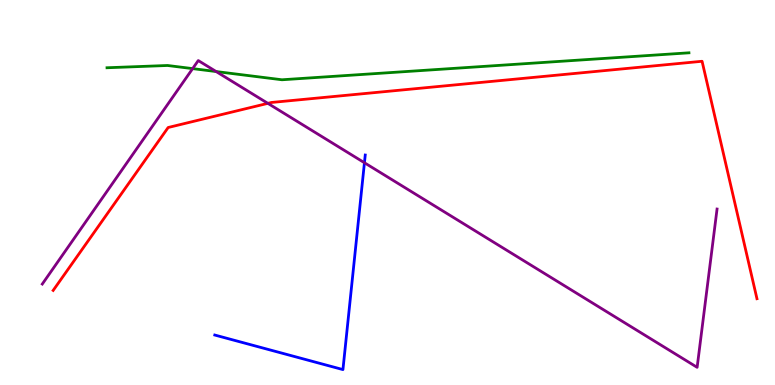[{'lines': ['blue', 'red'], 'intersections': []}, {'lines': ['green', 'red'], 'intersections': []}, {'lines': ['purple', 'red'], 'intersections': [{'x': 3.46, 'y': 7.32}]}, {'lines': ['blue', 'green'], 'intersections': []}, {'lines': ['blue', 'purple'], 'intersections': [{'x': 4.7, 'y': 5.77}]}, {'lines': ['green', 'purple'], 'intersections': [{'x': 2.49, 'y': 8.22}, {'x': 2.79, 'y': 8.14}]}]